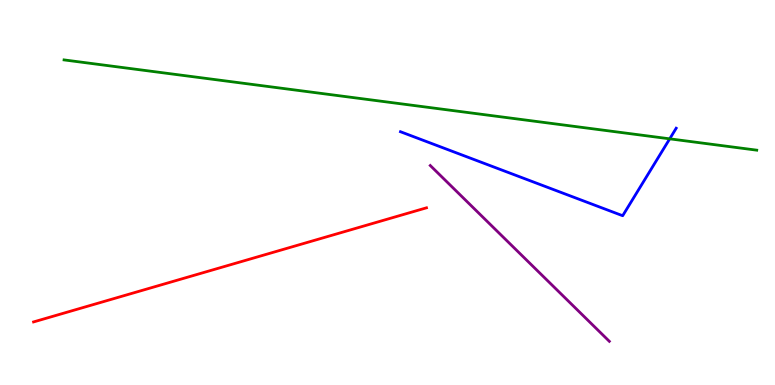[{'lines': ['blue', 'red'], 'intersections': []}, {'lines': ['green', 'red'], 'intersections': []}, {'lines': ['purple', 'red'], 'intersections': []}, {'lines': ['blue', 'green'], 'intersections': [{'x': 8.64, 'y': 6.39}]}, {'lines': ['blue', 'purple'], 'intersections': []}, {'lines': ['green', 'purple'], 'intersections': []}]